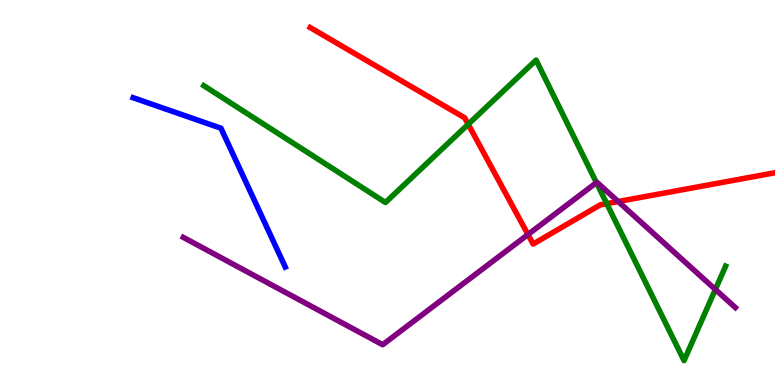[{'lines': ['blue', 'red'], 'intersections': []}, {'lines': ['green', 'red'], 'intersections': [{'x': 6.04, 'y': 6.77}, {'x': 7.83, 'y': 4.71}]}, {'lines': ['purple', 'red'], 'intersections': [{'x': 6.81, 'y': 3.91}, {'x': 7.98, 'y': 4.77}]}, {'lines': ['blue', 'green'], 'intersections': []}, {'lines': ['blue', 'purple'], 'intersections': []}, {'lines': ['green', 'purple'], 'intersections': [{'x': 7.7, 'y': 5.26}, {'x': 9.23, 'y': 2.48}]}]